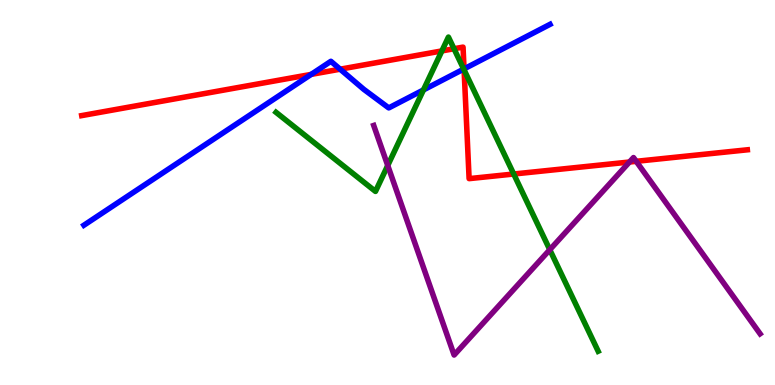[{'lines': ['blue', 'red'], 'intersections': [{'x': 4.02, 'y': 8.07}, {'x': 4.39, 'y': 8.2}, {'x': 5.99, 'y': 8.21}]}, {'lines': ['green', 'red'], 'intersections': [{'x': 5.7, 'y': 8.68}, {'x': 5.86, 'y': 8.73}, {'x': 5.99, 'y': 8.18}, {'x': 6.63, 'y': 5.48}]}, {'lines': ['purple', 'red'], 'intersections': [{'x': 8.12, 'y': 5.79}, {'x': 8.21, 'y': 5.81}]}, {'lines': ['blue', 'green'], 'intersections': [{'x': 5.46, 'y': 7.66}, {'x': 5.98, 'y': 8.21}]}, {'lines': ['blue', 'purple'], 'intersections': []}, {'lines': ['green', 'purple'], 'intersections': [{'x': 5.0, 'y': 5.7}, {'x': 7.09, 'y': 3.51}]}]